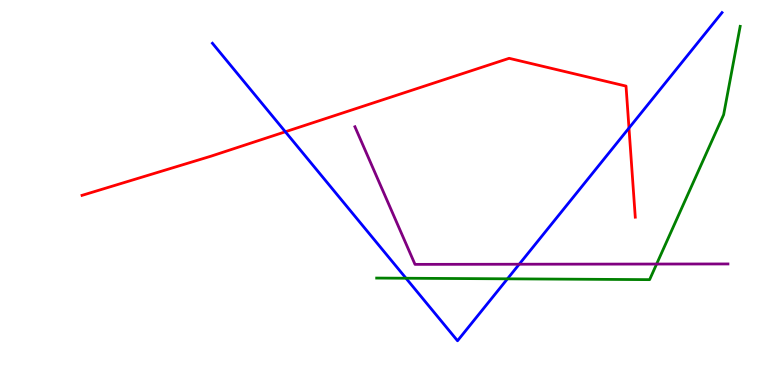[{'lines': ['blue', 'red'], 'intersections': [{'x': 3.68, 'y': 6.58}, {'x': 8.12, 'y': 6.67}]}, {'lines': ['green', 'red'], 'intersections': []}, {'lines': ['purple', 'red'], 'intersections': []}, {'lines': ['blue', 'green'], 'intersections': [{'x': 5.24, 'y': 2.77}, {'x': 6.55, 'y': 2.76}]}, {'lines': ['blue', 'purple'], 'intersections': [{'x': 6.7, 'y': 3.14}]}, {'lines': ['green', 'purple'], 'intersections': [{'x': 8.47, 'y': 3.14}]}]